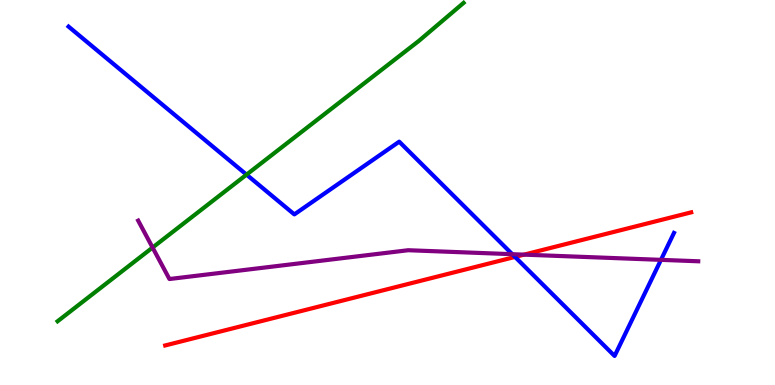[{'lines': ['blue', 'red'], 'intersections': [{'x': 6.65, 'y': 3.33}]}, {'lines': ['green', 'red'], 'intersections': []}, {'lines': ['purple', 'red'], 'intersections': [{'x': 6.76, 'y': 3.39}]}, {'lines': ['blue', 'green'], 'intersections': [{'x': 3.18, 'y': 5.46}]}, {'lines': ['blue', 'purple'], 'intersections': [{'x': 6.61, 'y': 3.4}, {'x': 8.53, 'y': 3.25}]}, {'lines': ['green', 'purple'], 'intersections': [{'x': 1.97, 'y': 3.57}]}]